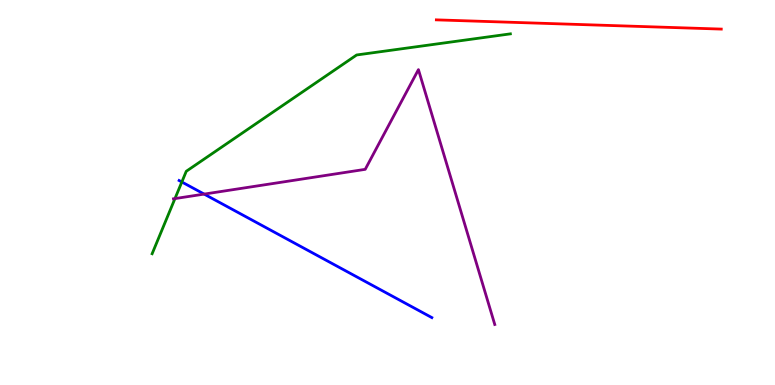[{'lines': ['blue', 'red'], 'intersections': []}, {'lines': ['green', 'red'], 'intersections': []}, {'lines': ['purple', 'red'], 'intersections': []}, {'lines': ['blue', 'green'], 'intersections': [{'x': 2.35, 'y': 5.27}]}, {'lines': ['blue', 'purple'], 'intersections': [{'x': 2.63, 'y': 4.96}]}, {'lines': ['green', 'purple'], 'intersections': [{'x': 2.26, 'y': 4.84}]}]